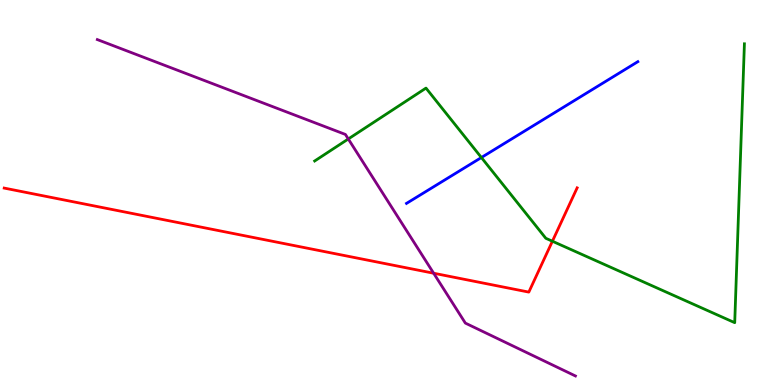[{'lines': ['blue', 'red'], 'intersections': []}, {'lines': ['green', 'red'], 'intersections': [{'x': 7.13, 'y': 3.73}]}, {'lines': ['purple', 'red'], 'intersections': [{'x': 5.6, 'y': 2.9}]}, {'lines': ['blue', 'green'], 'intersections': [{'x': 6.21, 'y': 5.91}]}, {'lines': ['blue', 'purple'], 'intersections': []}, {'lines': ['green', 'purple'], 'intersections': [{'x': 4.49, 'y': 6.39}]}]